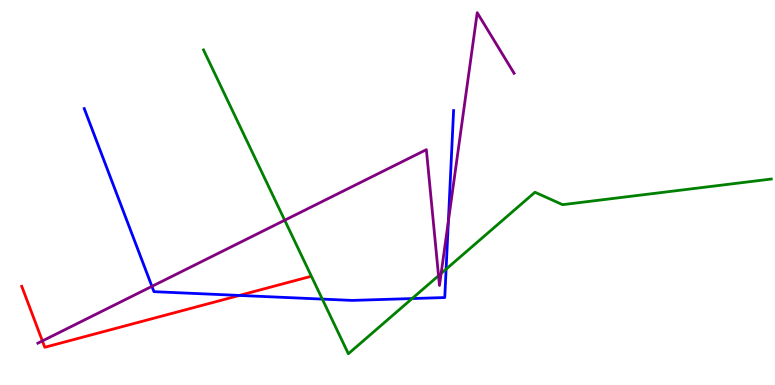[{'lines': ['blue', 'red'], 'intersections': [{'x': 3.09, 'y': 2.33}]}, {'lines': ['green', 'red'], 'intersections': []}, {'lines': ['purple', 'red'], 'intersections': [{'x': 0.547, 'y': 1.14}]}, {'lines': ['blue', 'green'], 'intersections': [{'x': 4.16, 'y': 2.23}, {'x': 5.32, 'y': 2.25}, {'x': 5.76, 'y': 3.01}]}, {'lines': ['blue', 'purple'], 'intersections': [{'x': 1.96, 'y': 2.56}, {'x': 5.79, 'y': 4.26}]}, {'lines': ['green', 'purple'], 'intersections': [{'x': 3.67, 'y': 4.28}, {'x': 5.66, 'y': 2.84}, {'x': 5.69, 'y': 2.9}]}]